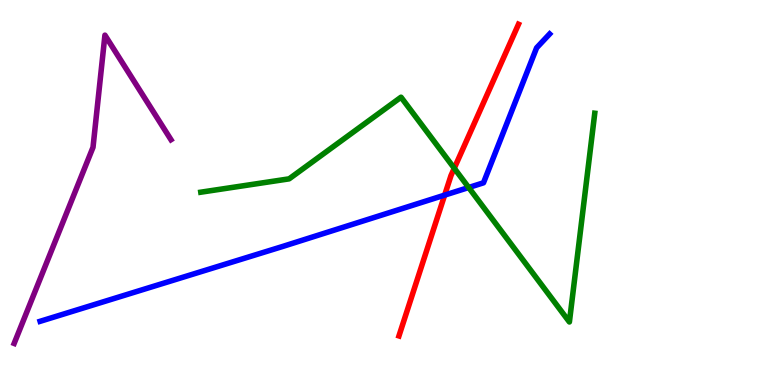[{'lines': ['blue', 'red'], 'intersections': [{'x': 5.74, 'y': 4.93}]}, {'lines': ['green', 'red'], 'intersections': [{'x': 5.86, 'y': 5.63}]}, {'lines': ['purple', 'red'], 'intersections': []}, {'lines': ['blue', 'green'], 'intersections': [{'x': 6.05, 'y': 5.13}]}, {'lines': ['blue', 'purple'], 'intersections': []}, {'lines': ['green', 'purple'], 'intersections': []}]